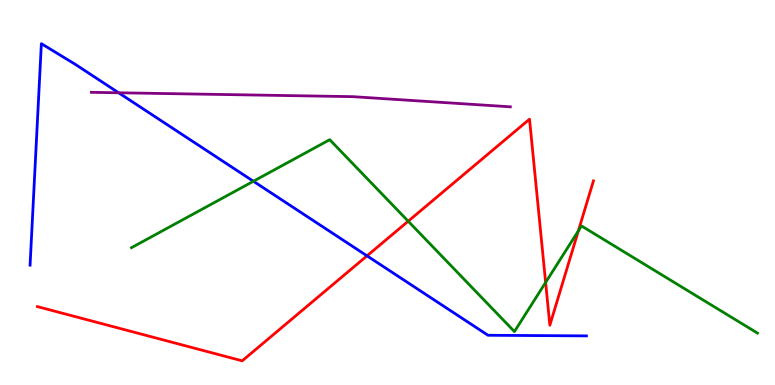[{'lines': ['blue', 'red'], 'intersections': [{'x': 4.74, 'y': 3.35}]}, {'lines': ['green', 'red'], 'intersections': [{'x': 5.27, 'y': 4.25}, {'x': 7.04, 'y': 2.66}, {'x': 7.46, 'y': 4.0}]}, {'lines': ['purple', 'red'], 'intersections': []}, {'lines': ['blue', 'green'], 'intersections': [{'x': 3.27, 'y': 5.29}]}, {'lines': ['blue', 'purple'], 'intersections': [{'x': 1.53, 'y': 7.59}]}, {'lines': ['green', 'purple'], 'intersections': []}]